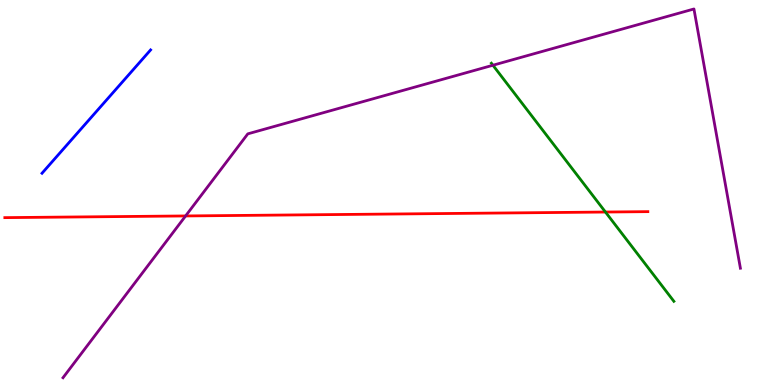[{'lines': ['blue', 'red'], 'intersections': []}, {'lines': ['green', 'red'], 'intersections': [{'x': 7.81, 'y': 4.49}]}, {'lines': ['purple', 'red'], 'intersections': [{'x': 2.39, 'y': 4.39}]}, {'lines': ['blue', 'green'], 'intersections': []}, {'lines': ['blue', 'purple'], 'intersections': []}, {'lines': ['green', 'purple'], 'intersections': [{'x': 6.36, 'y': 8.31}]}]